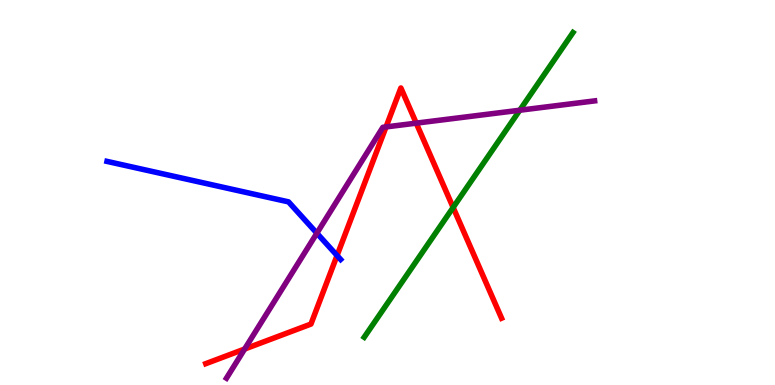[{'lines': ['blue', 'red'], 'intersections': [{'x': 4.35, 'y': 3.36}]}, {'lines': ['green', 'red'], 'intersections': [{'x': 5.85, 'y': 4.61}]}, {'lines': ['purple', 'red'], 'intersections': [{'x': 3.16, 'y': 0.934}, {'x': 4.98, 'y': 6.7}, {'x': 5.37, 'y': 6.8}]}, {'lines': ['blue', 'green'], 'intersections': []}, {'lines': ['blue', 'purple'], 'intersections': [{'x': 4.09, 'y': 3.94}]}, {'lines': ['green', 'purple'], 'intersections': [{'x': 6.71, 'y': 7.14}]}]